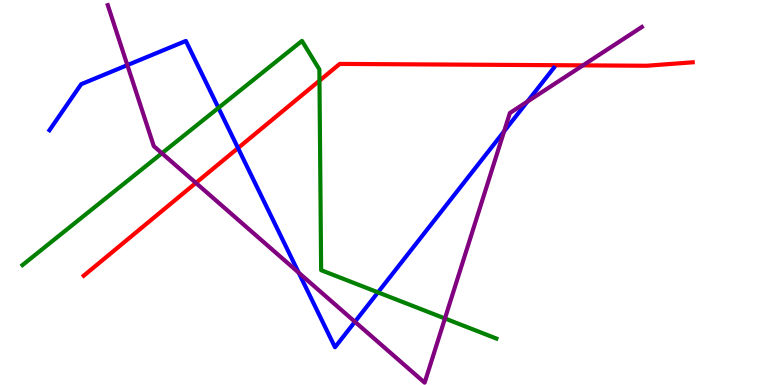[{'lines': ['blue', 'red'], 'intersections': [{'x': 3.07, 'y': 6.15}]}, {'lines': ['green', 'red'], 'intersections': [{'x': 4.12, 'y': 7.9}]}, {'lines': ['purple', 'red'], 'intersections': [{'x': 2.53, 'y': 5.25}, {'x': 7.52, 'y': 8.3}]}, {'lines': ['blue', 'green'], 'intersections': [{'x': 2.82, 'y': 7.2}, {'x': 4.88, 'y': 2.41}]}, {'lines': ['blue', 'purple'], 'intersections': [{'x': 1.64, 'y': 8.31}, {'x': 3.85, 'y': 2.92}, {'x': 4.58, 'y': 1.64}, {'x': 6.5, 'y': 6.59}, {'x': 6.81, 'y': 7.36}]}, {'lines': ['green', 'purple'], 'intersections': [{'x': 2.09, 'y': 6.02}, {'x': 5.74, 'y': 1.73}]}]